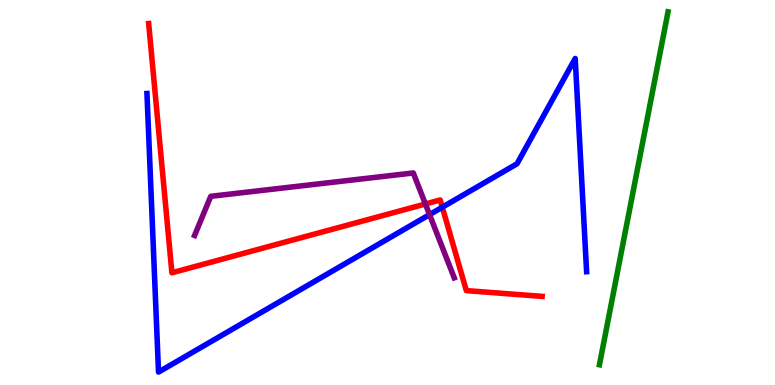[{'lines': ['blue', 'red'], 'intersections': [{'x': 5.71, 'y': 4.62}]}, {'lines': ['green', 'red'], 'intersections': []}, {'lines': ['purple', 'red'], 'intersections': [{'x': 5.49, 'y': 4.7}]}, {'lines': ['blue', 'green'], 'intersections': []}, {'lines': ['blue', 'purple'], 'intersections': [{'x': 5.54, 'y': 4.43}]}, {'lines': ['green', 'purple'], 'intersections': []}]